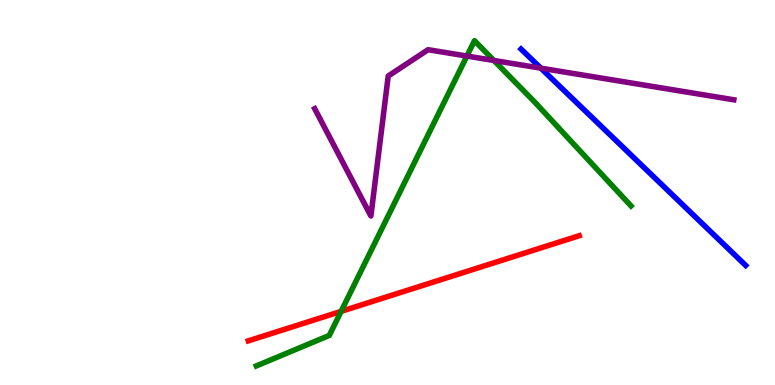[{'lines': ['blue', 'red'], 'intersections': []}, {'lines': ['green', 'red'], 'intersections': [{'x': 4.4, 'y': 1.91}]}, {'lines': ['purple', 'red'], 'intersections': []}, {'lines': ['blue', 'green'], 'intersections': []}, {'lines': ['blue', 'purple'], 'intersections': [{'x': 6.98, 'y': 8.23}]}, {'lines': ['green', 'purple'], 'intersections': [{'x': 6.02, 'y': 8.54}, {'x': 6.37, 'y': 8.43}]}]